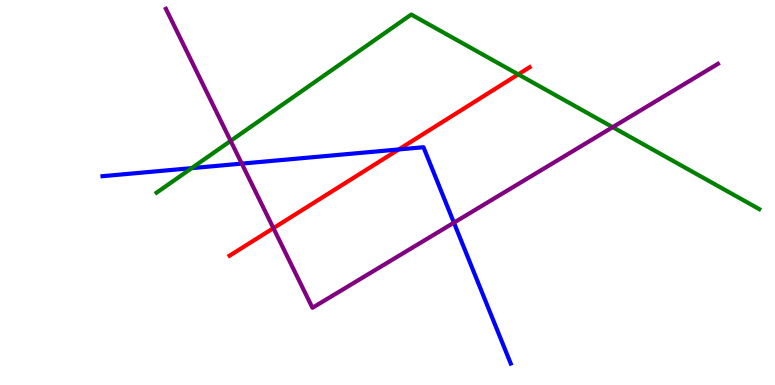[{'lines': ['blue', 'red'], 'intersections': [{'x': 5.14, 'y': 6.12}]}, {'lines': ['green', 'red'], 'intersections': [{'x': 6.69, 'y': 8.07}]}, {'lines': ['purple', 'red'], 'intersections': [{'x': 3.53, 'y': 4.07}]}, {'lines': ['blue', 'green'], 'intersections': [{'x': 2.47, 'y': 5.63}]}, {'lines': ['blue', 'purple'], 'intersections': [{'x': 3.12, 'y': 5.75}, {'x': 5.86, 'y': 4.22}]}, {'lines': ['green', 'purple'], 'intersections': [{'x': 2.98, 'y': 6.34}, {'x': 7.91, 'y': 6.7}]}]